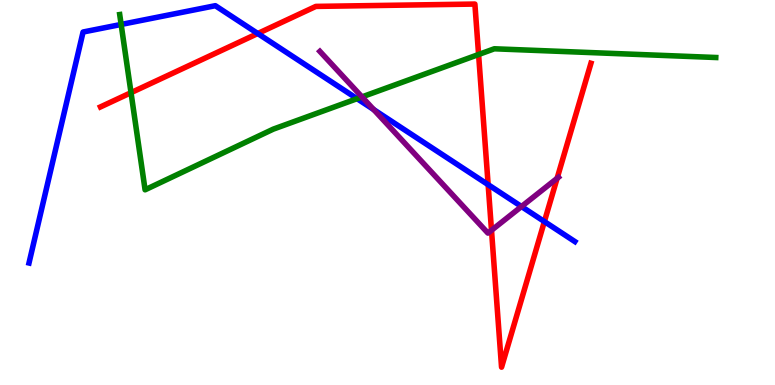[{'lines': ['blue', 'red'], 'intersections': [{'x': 3.33, 'y': 9.13}, {'x': 6.3, 'y': 5.2}, {'x': 7.02, 'y': 4.25}]}, {'lines': ['green', 'red'], 'intersections': [{'x': 1.69, 'y': 7.59}, {'x': 6.18, 'y': 8.58}]}, {'lines': ['purple', 'red'], 'intersections': [{'x': 6.34, 'y': 4.02}, {'x': 7.19, 'y': 5.37}]}, {'lines': ['blue', 'green'], 'intersections': [{'x': 1.56, 'y': 9.37}, {'x': 4.61, 'y': 7.44}]}, {'lines': ['blue', 'purple'], 'intersections': [{'x': 4.82, 'y': 7.15}, {'x': 6.73, 'y': 4.64}]}, {'lines': ['green', 'purple'], 'intersections': [{'x': 4.67, 'y': 7.48}]}]